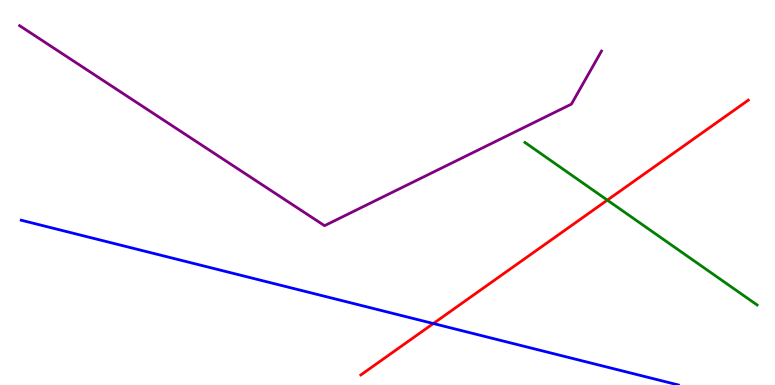[{'lines': ['blue', 'red'], 'intersections': [{'x': 5.59, 'y': 1.6}]}, {'lines': ['green', 'red'], 'intersections': [{'x': 7.84, 'y': 4.8}]}, {'lines': ['purple', 'red'], 'intersections': []}, {'lines': ['blue', 'green'], 'intersections': []}, {'lines': ['blue', 'purple'], 'intersections': []}, {'lines': ['green', 'purple'], 'intersections': []}]